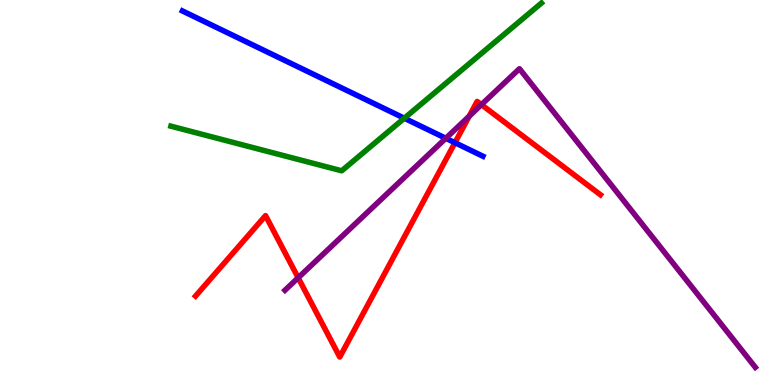[{'lines': ['blue', 'red'], 'intersections': [{'x': 5.87, 'y': 6.29}]}, {'lines': ['green', 'red'], 'intersections': []}, {'lines': ['purple', 'red'], 'intersections': [{'x': 3.85, 'y': 2.79}, {'x': 6.05, 'y': 6.98}, {'x': 6.21, 'y': 7.28}]}, {'lines': ['blue', 'green'], 'intersections': [{'x': 5.22, 'y': 6.93}]}, {'lines': ['blue', 'purple'], 'intersections': [{'x': 5.75, 'y': 6.41}]}, {'lines': ['green', 'purple'], 'intersections': []}]